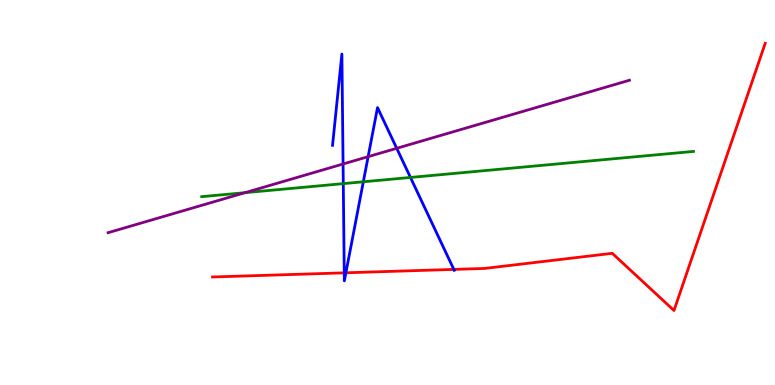[{'lines': ['blue', 'red'], 'intersections': [{'x': 4.44, 'y': 2.91}, {'x': 4.46, 'y': 2.91}, {'x': 5.86, 'y': 3.0}]}, {'lines': ['green', 'red'], 'intersections': []}, {'lines': ['purple', 'red'], 'intersections': []}, {'lines': ['blue', 'green'], 'intersections': [{'x': 4.43, 'y': 5.23}, {'x': 4.69, 'y': 5.28}, {'x': 5.3, 'y': 5.39}]}, {'lines': ['blue', 'purple'], 'intersections': [{'x': 4.43, 'y': 5.74}, {'x': 4.75, 'y': 5.93}, {'x': 5.12, 'y': 6.15}]}, {'lines': ['green', 'purple'], 'intersections': [{'x': 3.16, 'y': 5.0}]}]